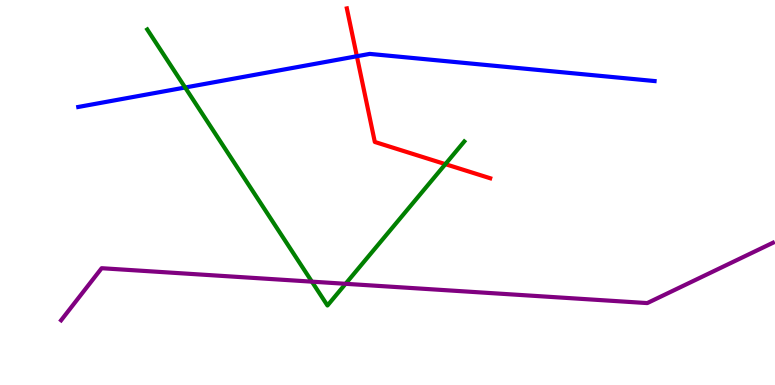[{'lines': ['blue', 'red'], 'intersections': [{'x': 4.6, 'y': 8.54}]}, {'lines': ['green', 'red'], 'intersections': [{'x': 5.75, 'y': 5.74}]}, {'lines': ['purple', 'red'], 'intersections': []}, {'lines': ['blue', 'green'], 'intersections': [{'x': 2.39, 'y': 7.73}]}, {'lines': ['blue', 'purple'], 'intersections': []}, {'lines': ['green', 'purple'], 'intersections': [{'x': 4.02, 'y': 2.68}, {'x': 4.46, 'y': 2.63}]}]